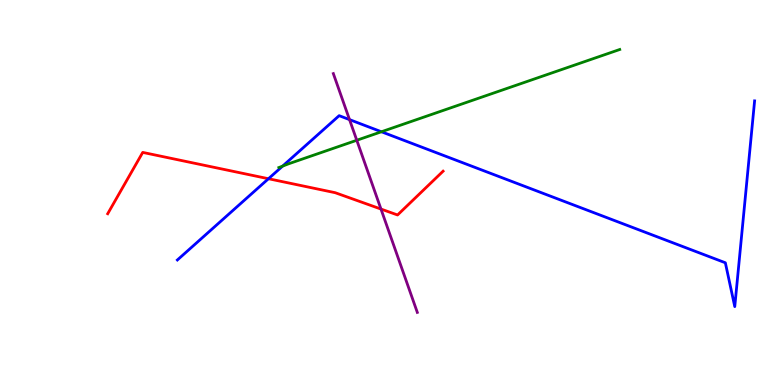[{'lines': ['blue', 'red'], 'intersections': [{'x': 3.46, 'y': 5.36}]}, {'lines': ['green', 'red'], 'intersections': []}, {'lines': ['purple', 'red'], 'intersections': [{'x': 4.92, 'y': 4.57}]}, {'lines': ['blue', 'green'], 'intersections': [{'x': 3.65, 'y': 5.69}, {'x': 4.92, 'y': 6.58}]}, {'lines': ['blue', 'purple'], 'intersections': [{'x': 4.51, 'y': 6.89}]}, {'lines': ['green', 'purple'], 'intersections': [{'x': 4.6, 'y': 6.36}]}]